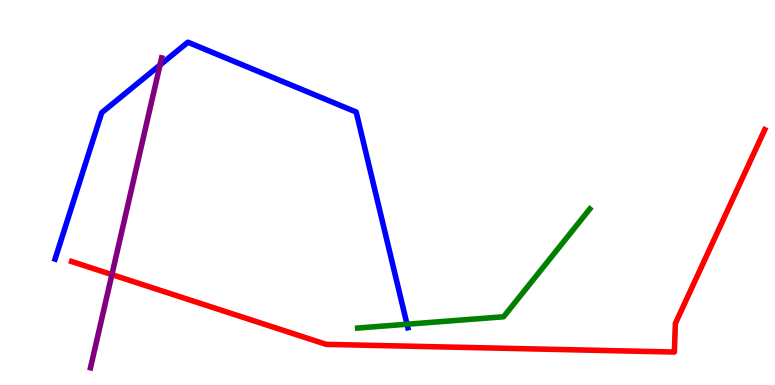[{'lines': ['blue', 'red'], 'intersections': []}, {'lines': ['green', 'red'], 'intersections': []}, {'lines': ['purple', 'red'], 'intersections': [{'x': 1.44, 'y': 2.87}]}, {'lines': ['blue', 'green'], 'intersections': [{'x': 5.25, 'y': 1.58}]}, {'lines': ['blue', 'purple'], 'intersections': [{'x': 2.06, 'y': 8.31}]}, {'lines': ['green', 'purple'], 'intersections': []}]